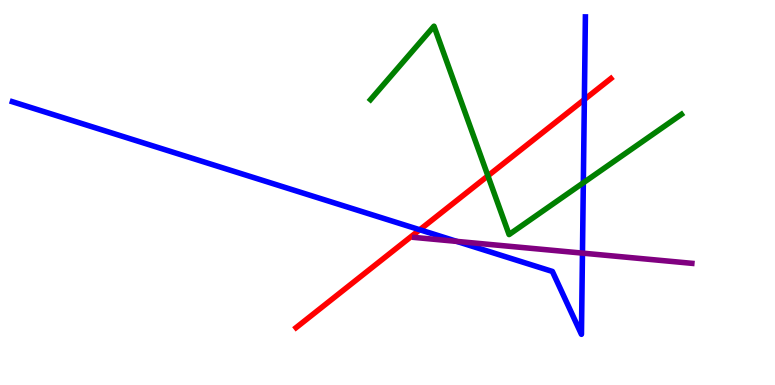[{'lines': ['blue', 'red'], 'intersections': [{'x': 5.42, 'y': 4.03}, {'x': 7.54, 'y': 7.41}]}, {'lines': ['green', 'red'], 'intersections': [{'x': 6.3, 'y': 5.43}]}, {'lines': ['purple', 'red'], 'intersections': []}, {'lines': ['blue', 'green'], 'intersections': [{'x': 7.53, 'y': 5.25}]}, {'lines': ['blue', 'purple'], 'intersections': [{'x': 5.89, 'y': 3.73}, {'x': 7.52, 'y': 3.43}]}, {'lines': ['green', 'purple'], 'intersections': []}]